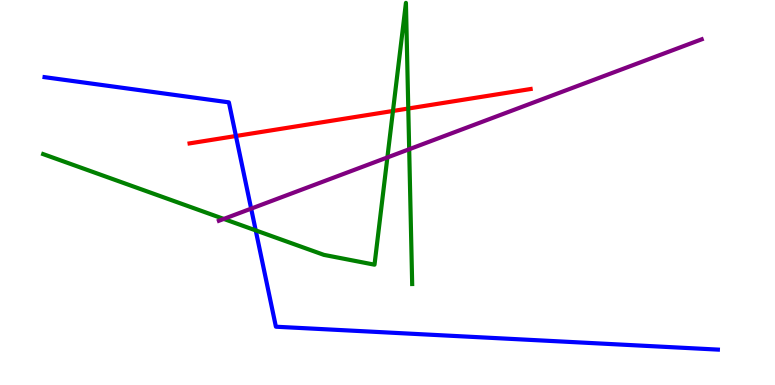[{'lines': ['blue', 'red'], 'intersections': [{'x': 3.04, 'y': 6.47}]}, {'lines': ['green', 'red'], 'intersections': [{'x': 5.07, 'y': 7.12}, {'x': 5.27, 'y': 7.18}]}, {'lines': ['purple', 'red'], 'intersections': []}, {'lines': ['blue', 'green'], 'intersections': [{'x': 3.3, 'y': 4.02}]}, {'lines': ['blue', 'purple'], 'intersections': [{'x': 3.24, 'y': 4.58}]}, {'lines': ['green', 'purple'], 'intersections': [{'x': 2.89, 'y': 4.31}, {'x': 5.0, 'y': 5.91}, {'x': 5.28, 'y': 6.12}]}]